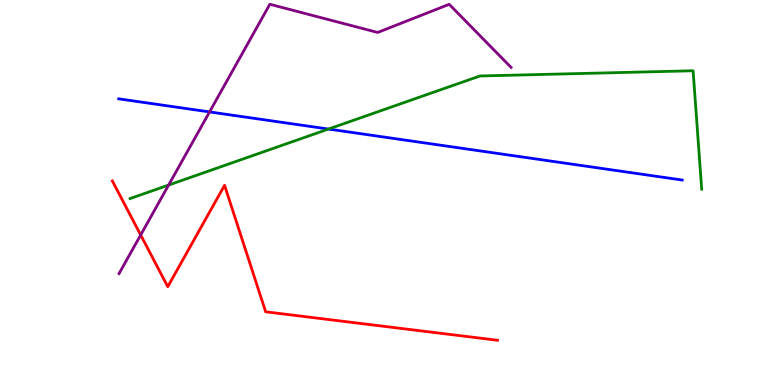[{'lines': ['blue', 'red'], 'intersections': []}, {'lines': ['green', 'red'], 'intersections': []}, {'lines': ['purple', 'red'], 'intersections': [{'x': 1.82, 'y': 3.9}]}, {'lines': ['blue', 'green'], 'intersections': [{'x': 4.24, 'y': 6.65}]}, {'lines': ['blue', 'purple'], 'intersections': [{'x': 2.7, 'y': 7.09}]}, {'lines': ['green', 'purple'], 'intersections': [{'x': 2.18, 'y': 5.19}]}]